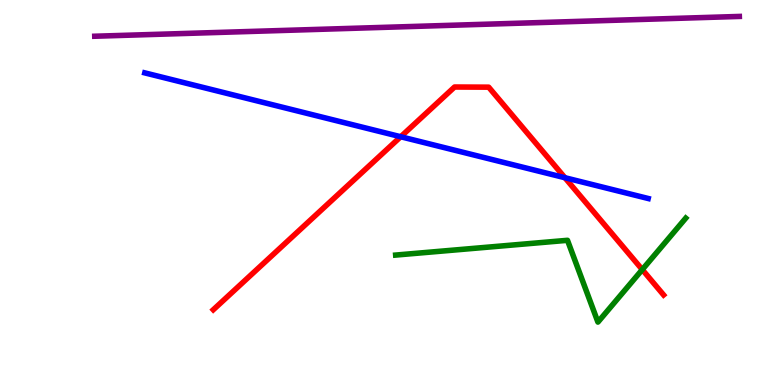[{'lines': ['blue', 'red'], 'intersections': [{'x': 5.17, 'y': 6.45}, {'x': 7.29, 'y': 5.38}]}, {'lines': ['green', 'red'], 'intersections': [{'x': 8.29, 'y': 3.0}]}, {'lines': ['purple', 'red'], 'intersections': []}, {'lines': ['blue', 'green'], 'intersections': []}, {'lines': ['blue', 'purple'], 'intersections': []}, {'lines': ['green', 'purple'], 'intersections': []}]